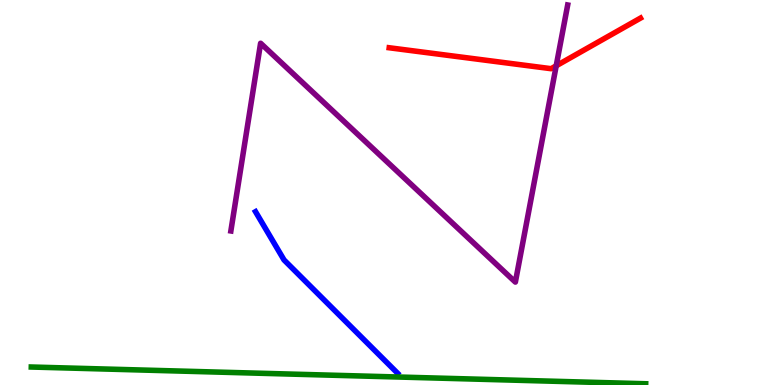[{'lines': ['blue', 'red'], 'intersections': []}, {'lines': ['green', 'red'], 'intersections': []}, {'lines': ['purple', 'red'], 'intersections': [{'x': 7.18, 'y': 8.29}]}, {'lines': ['blue', 'green'], 'intersections': []}, {'lines': ['blue', 'purple'], 'intersections': []}, {'lines': ['green', 'purple'], 'intersections': []}]